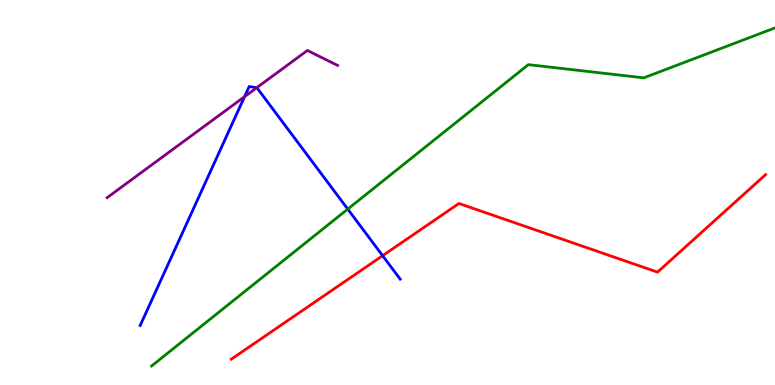[{'lines': ['blue', 'red'], 'intersections': [{'x': 4.94, 'y': 3.36}]}, {'lines': ['green', 'red'], 'intersections': []}, {'lines': ['purple', 'red'], 'intersections': []}, {'lines': ['blue', 'green'], 'intersections': [{'x': 4.49, 'y': 4.57}]}, {'lines': ['blue', 'purple'], 'intersections': [{'x': 3.16, 'y': 7.49}, {'x': 3.31, 'y': 7.72}]}, {'lines': ['green', 'purple'], 'intersections': []}]